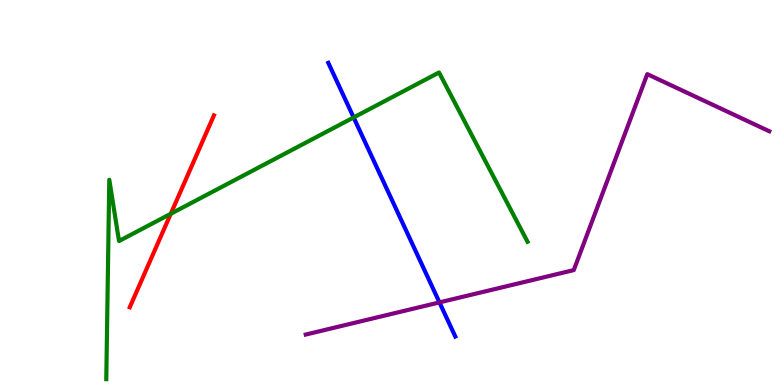[{'lines': ['blue', 'red'], 'intersections': []}, {'lines': ['green', 'red'], 'intersections': [{'x': 2.2, 'y': 4.45}]}, {'lines': ['purple', 'red'], 'intersections': []}, {'lines': ['blue', 'green'], 'intersections': [{'x': 4.56, 'y': 6.95}]}, {'lines': ['blue', 'purple'], 'intersections': [{'x': 5.67, 'y': 2.15}]}, {'lines': ['green', 'purple'], 'intersections': []}]